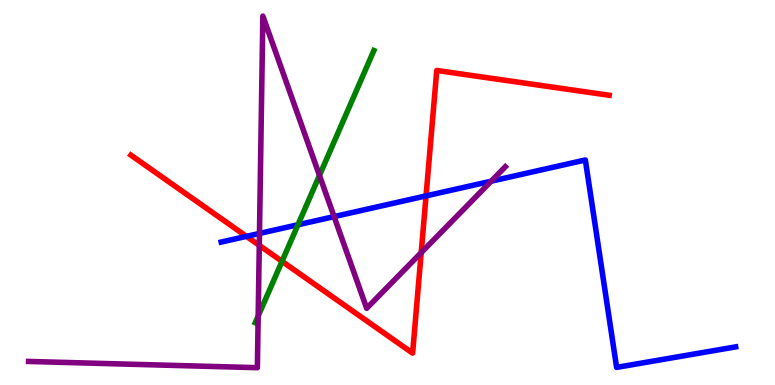[{'lines': ['blue', 'red'], 'intersections': [{'x': 3.18, 'y': 3.86}, {'x': 5.5, 'y': 4.91}]}, {'lines': ['green', 'red'], 'intersections': [{'x': 3.64, 'y': 3.21}]}, {'lines': ['purple', 'red'], 'intersections': [{'x': 3.35, 'y': 3.63}, {'x': 5.43, 'y': 3.44}]}, {'lines': ['blue', 'green'], 'intersections': [{'x': 3.84, 'y': 4.16}]}, {'lines': ['blue', 'purple'], 'intersections': [{'x': 3.35, 'y': 3.94}, {'x': 4.31, 'y': 4.37}, {'x': 6.34, 'y': 5.29}]}, {'lines': ['green', 'purple'], 'intersections': [{'x': 3.33, 'y': 1.79}, {'x': 4.12, 'y': 5.44}]}]